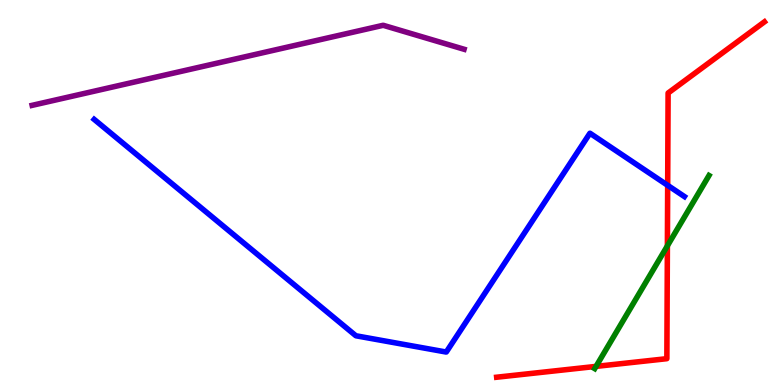[{'lines': ['blue', 'red'], 'intersections': [{'x': 8.62, 'y': 5.19}]}, {'lines': ['green', 'red'], 'intersections': [{'x': 7.69, 'y': 0.483}, {'x': 8.61, 'y': 3.61}]}, {'lines': ['purple', 'red'], 'intersections': []}, {'lines': ['blue', 'green'], 'intersections': []}, {'lines': ['blue', 'purple'], 'intersections': []}, {'lines': ['green', 'purple'], 'intersections': []}]